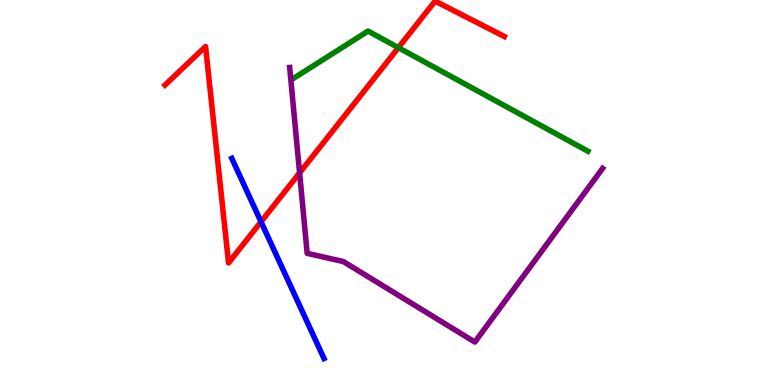[{'lines': ['blue', 'red'], 'intersections': [{'x': 3.37, 'y': 4.24}]}, {'lines': ['green', 'red'], 'intersections': [{'x': 5.14, 'y': 8.76}]}, {'lines': ['purple', 'red'], 'intersections': [{'x': 3.87, 'y': 5.51}]}, {'lines': ['blue', 'green'], 'intersections': []}, {'lines': ['blue', 'purple'], 'intersections': []}, {'lines': ['green', 'purple'], 'intersections': []}]